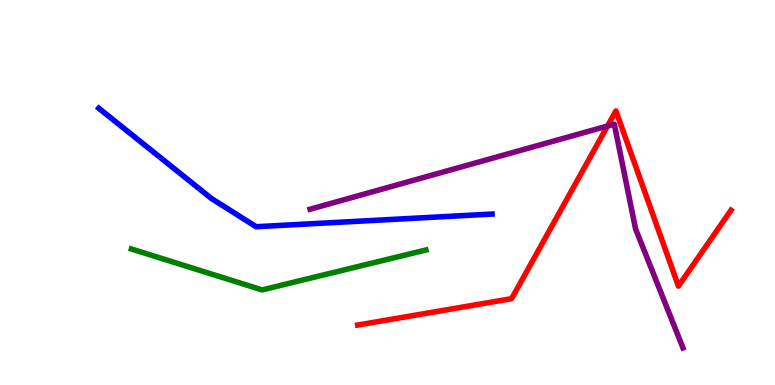[{'lines': ['blue', 'red'], 'intersections': []}, {'lines': ['green', 'red'], 'intersections': []}, {'lines': ['purple', 'red'], 'intersections': [{'x': 7.84, 'y': 6.73}]}, {'lines': ['blue', 'green'], 'intersections': []}, {'lines': ['blue', 'purple'], 'intersections': []}, {'lines': ['green', 'purple'], 'intersections': []}]